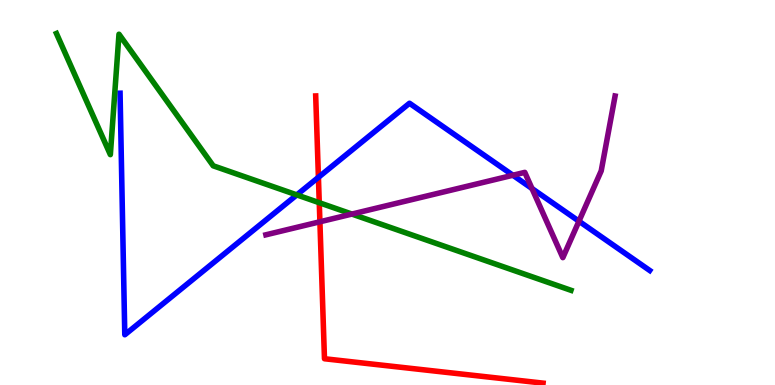[{'lines': ['blue', 'red'], 'intersections': [{'x': 4.11, 'y': 5.39}]}, {'lines': ['green', 'red'], 'intersections': [{'x': 4.12, 'y': 4.73}]}, {'lines': ['purple', 'red'], 'intersections': [{'x': 4.13, 'y': 4.24}]}, {'lines': ['blue', 'green'], 'intersections': [{'x': 3.83, 'y': 4.94}]}, {'lines': ['blue', 'purple'], 'intersections': [{'x': 6.62, 'y': 5.45}, {'x': 6.86, 'y': 5.1}, {'x': 7.47, 'y': 4.25}]}, {'lines': ['green', 'purple'], 'intersections': [{'x': 4.54, 'y': 4.44}]}]